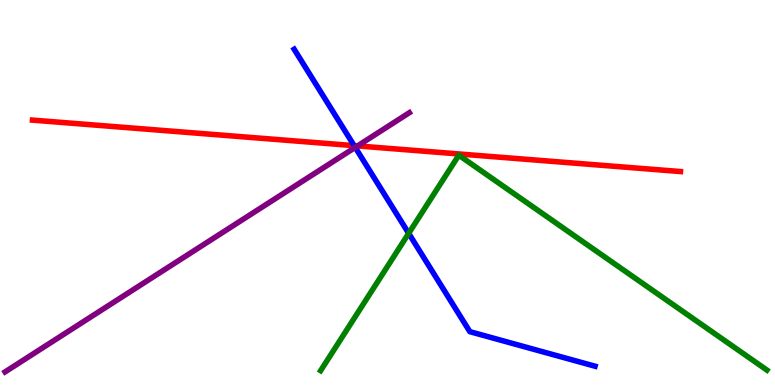[{'lines': ['blue', 'red'], 'intersections': [{'x': 4.57, 'y': 6.22}]}, {'lines': ['green', 'red'], 'intersections': []}, {'lines': ['purple', 'red'], 'intersections': [{'x': 4.61, 'y': 6.21}]}, {'lines': ['blue', 'green'], 'intersections': [{'x': 5.27, 'y': 3.94}]}, {'lines': ['blue', 'purple'], 'intersections': [{'x': 4.58, 'y': 6.17}]}, {'lines': ['green', 'purple'], 'intersections': []}]